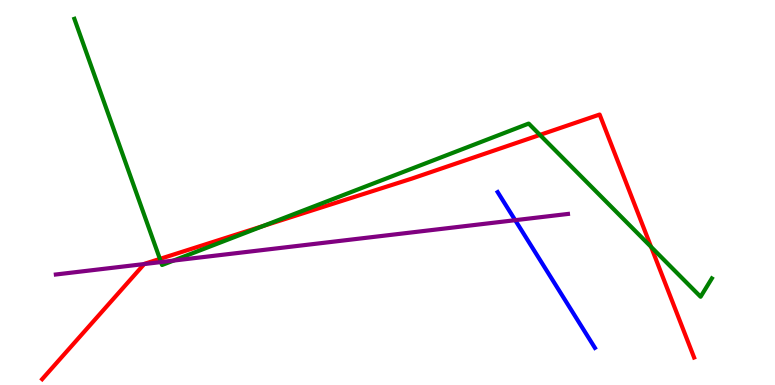[{'lines': ['blue', 'red'], 'intersections': []}, {'lines': ['green', 'red'], 'intersections': [{'x': 2.06, 'y': 3.27}, {'x': 3.4, 'y': 4.13}, {'x': 6.97, 'y': 6.5}, {'x': 8.4, 'y': 3.59}]}, {'lines': ['purple', 'red'], 'intersections': [{'x': 1.86, 'y': 3.14}]}, {'lines': ['blue', 'green'], 'intersections': []}, {'lines': ['blue', 'purple'], 'intersections': [{'x': 6.65, 'y': 4.28}]}, {'lines': ['green', 'purple'], 'intersections': [{'x': 2.08, 'y': 3.19}, {'x': 2.24, 'y': 3.23}]}]